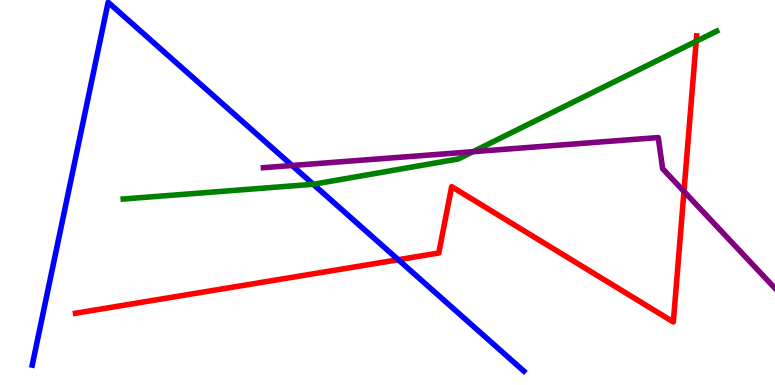[{'lines': ['blue', 'red'], 'intersections': [{'x': 5.14, 'y': 3.25}]}, {'lines': ['green', 'red'], 'intersections': [{'x': 8.98, 'y': 8.93}]}, {'lines': ['purple', 'red'], 'intersections': [{'x': 8.83, 'y': 5.03}]}, {'lines': ['blue', 'green'], 'intersections': [{'x': 4.04, 'y': 5.21}]}, {'lines': ['blue', 'purple'], 'intersections': [{'x': 3.77, 'y': 5.7}]}, {'lines': ['green', 'purple'], 'intersections': [{'x': 6.1, 'y': 6.06}]}]